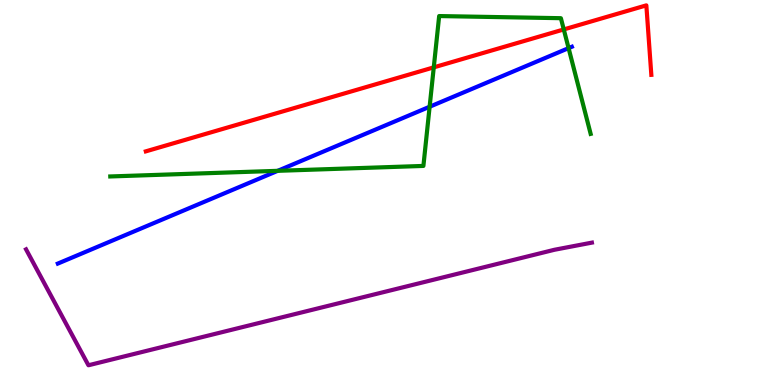[{'lines': ['blue', 'red'], 'intersections': []}, {'lines': ['green', 'red'], 'intersections': [{'x': 5.6, 'y': 8.25}, {'x': 7.27, 'y': 9.24}]}, {'lines': ['purple', 'red'], 'intersections': []}, {'lines': ['blue', 'green'], 'intersections': [{'x': 3.58, 'y': 5.56}, {'x': 5.54, 'y': 7.23}, {'x': 7.34, 'y': 8.75}]}, {'lines': ['blue', 'purple'], 'intersections': []}, {'lines': ['green', 'purple'], 'intersections': []}]